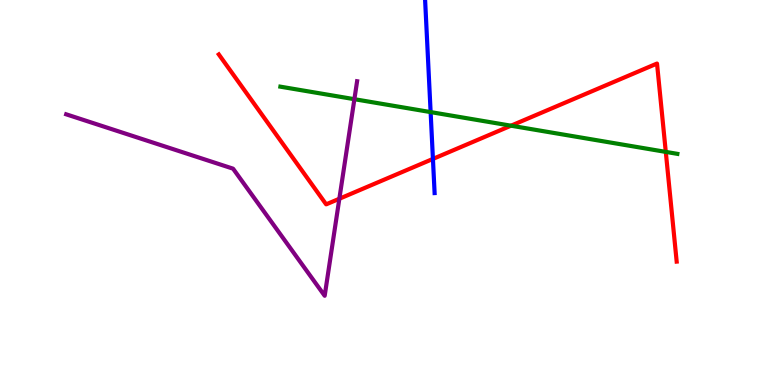[{'lines': ['blue', 'red'], 'intersections': [{'x': 5.59, 'y': 5.87}]}, {'lines': ['green', 'red'], 'intersections': [{'x': 6.59, 'y': 6.74}, {'x': 8.59, 'y': 6.05}]}, {'lines': ['purple', 'red'], 'intersections': [{'x': 4.38, 'y': 4.84}]}, {'lines': ['blue', 'green'], 'intersections': [{'x': 5.56, 'y': 7.09}]}, {'lines': ['blue', 'purple'], 'intersections': []}, {'lines': ['green', 'purple'], 'intersections': [{'x': 4.57, 'y': 7.42}]}]